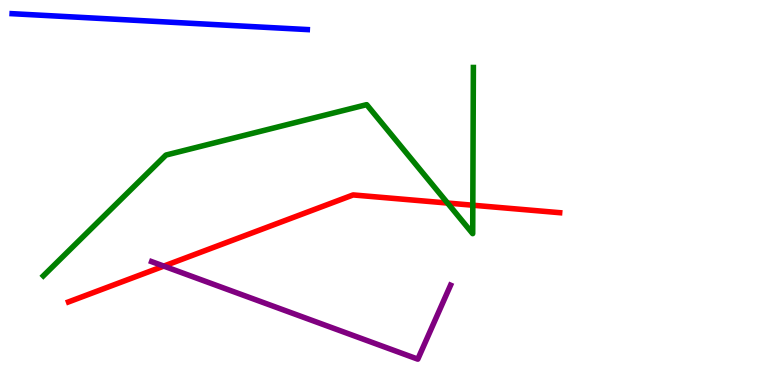[{'lines': ['blue', 'red'], 'intersections': []}, {'lines': ['green', 'red'], 'intersections': [{'x': 5.77, 'y': 4.73}, {'x': 6.1, 'y': 4.67}]}, {'lines': ['purple', 'red'], 'intersections': [{'x': 2.11, 'y': 3.09}]}, {'lines': ['blue', 'green'], 'intersections': []}, {'lines': ['blue', 'purple'], 'intersections': []}, {'lines': ['green', 'purple'], 'intersections': []}]